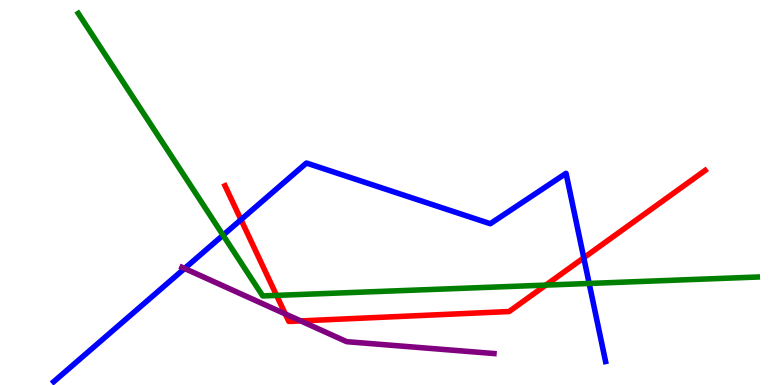[{'lines': ['blue', 'red'], 'intersections': [{'x': 3.11, 'y': 4.29}, {'x': 7.53, 'y': 3.3}]}, {'lines': ['green', 'red'], 'intersections': [{'x': 3.57, 'y': 2.33}, {'x': 7.04, 'y': 2.59}]}, {'lines': ['purple', 'red'], 'intersections': [{'x': 3.68, 'y': 1.85}, {'x': 3.88, 'y': 1.66}]}, {'lines': ['blue', 'green'], 'intersections': [{'x': 2.88, 'y': 3.89}, {'x': 7.6, 'y': 2.64}]}, {'lines': ['blue', 'purple'], 'intersections': [{'x': 2.38, 'y': 3.03}]}, {'lines': ['green', 'purple'], 'intersections': []}]